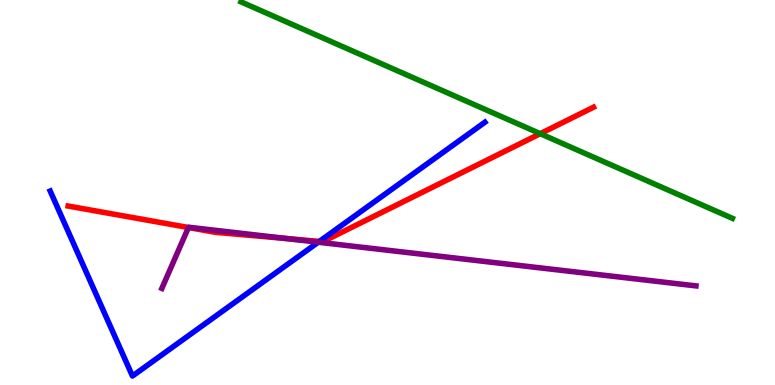[{'lines': ['blue', 'red'], 'intersections': [{'x': 4.12, 'y': 3.73}]}, {'lines': ['green', 'red'], 'intersections': [{'x': 6.97, 'y': 6.53}]}, {'lines': ['purple', 'red'], 'intersections': [{'x': 2.43, 'y': 4.09}, {'x': 3.7, 'y': 3.8}]}, {'lines': ['blue', 'green'], 'intersections': []}, {'lines': ['blue', 'purple'], 'intersections': [{'x': 4.11, 'y': 3.71}]}, {'lines': ['green', 'purple'], 'intersections': []}]